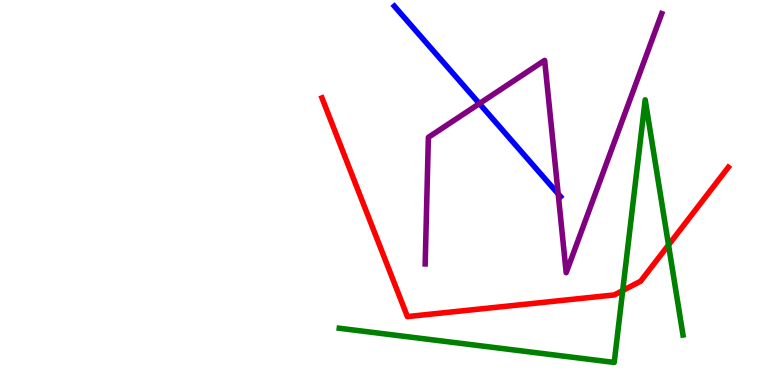[{'lines': ['blue', 'red'], 'intersections': []}, {'lines': ['green', 'red'], 'intersections': [{'x': 8.03, 'y': 2.45}, {'x': 8.63, 'y': 3.64}]}, {'lines': ['purple', 'red'], 'intersections': []}, {'lines': ['blue', 'green'], 'intersections': []}, {'lines': ['blue', 'purple'], 'intersections': [{'x': 6.19, 'y': 7.31}, {'x': 7.2, 'y': 4.96}]}, {'lines': ['green', 'purple'], 'intersections': []}]